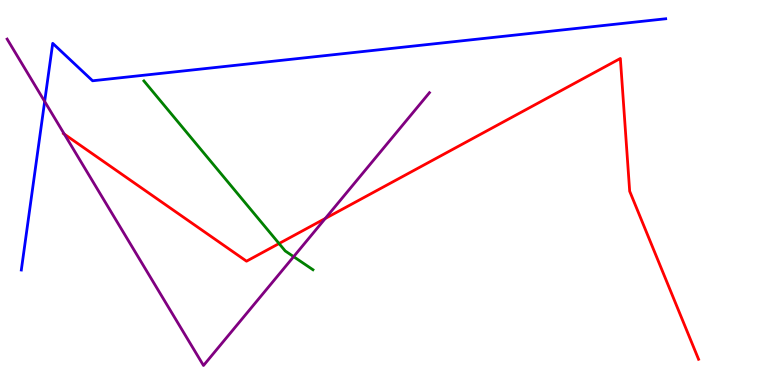[{'lines': ['blue', 'red'], 'intersections': []}, {'lines': ['green', 'red'], 'intersections': [{'x': 3.6, 'y': 3.67}]}, {'lines': ['purple', 'red'], 'intersections': [{'x': 0.83, 'y': 6.52}, {'x': 4.2, 'y': 4.33}]}, {'lines': ['blue', 'green'], 'intersections': []}, {'lines': ['blue', 'purple'], 'intersections': [{'x': 0.576, 'y': 7.36}]}, {'lines': ['green', 'purple'], 'intersections': [{'x': 3.79, 'y': 3.33}]}]